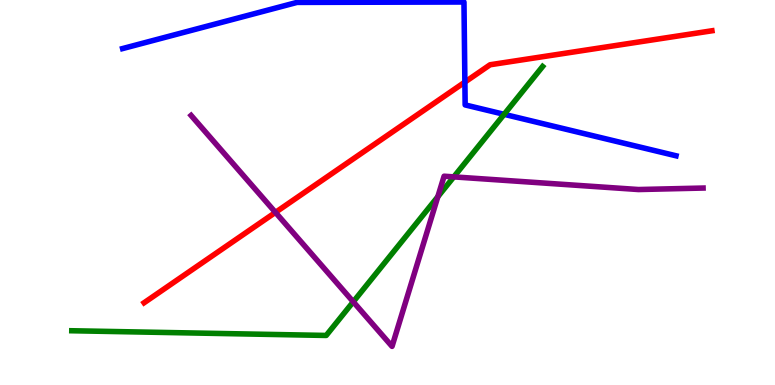[{'lines': ['blue', 'red'], 'intersections': [{'x': 6.0, 'y': 7.87}]}, {'lines': ['green', 'red'], 'intersections': []}, {'lines': ['purple', 'red'], 'intersections': [{'x': 3.55, 'y': 4.48}]}, {'lines': ['blue', 'green'], 'intersections': [{'x': 6.5, 'y': 7.03}]}, {'lines': ['blue', 'purple'], 'intersections': []}, {'lines': ['green', 'purple'], 'intersections': [{'x': 4.56, 'y': 2.16}, {'x': 5.65, 'y': 4.89}, {'x': 5.86, 'y': 5.41}]}]